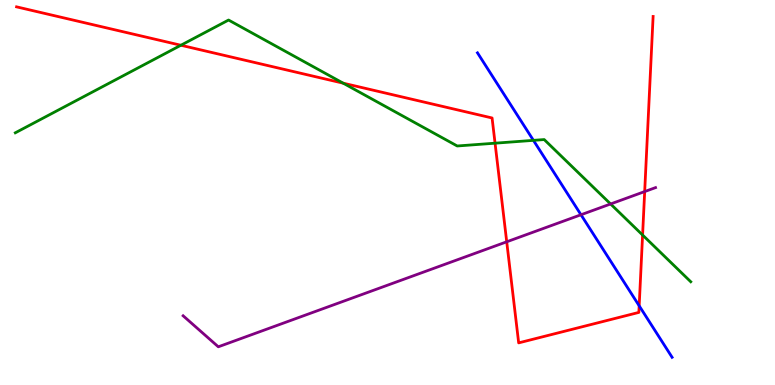[{'lines': ['blue', 'red'], 'intersections': [{'x': 8.25, 'y': 2.06}]}, {'lines': ['green', 'red'], 'intersections': [{'x': 2.33, 'y': 8.82}, {'x': 4.43, 'y': 7.84}, {'x': 6.39, 'y': 6.28}, {'x': 8.29, 'y': 3.9}]}, {'lines': ['purple', 'red'], 'intersections': [{'x': 6.54, 'y': 3.72}, {'x': 8.32, 'y': 5.02}]}, {'lines': ['blue', 'green'], 'intersections': [{'x': 6.88, 'y': 6.35}]}, {'lines': ['blue', 'purple'], 'intersections': [{'x': 7.5, 'y': 4.42}]}, {'lines': ['green', 'purple'], 'intersections': [{'x': 7.88, 'y': 4.7}]}]